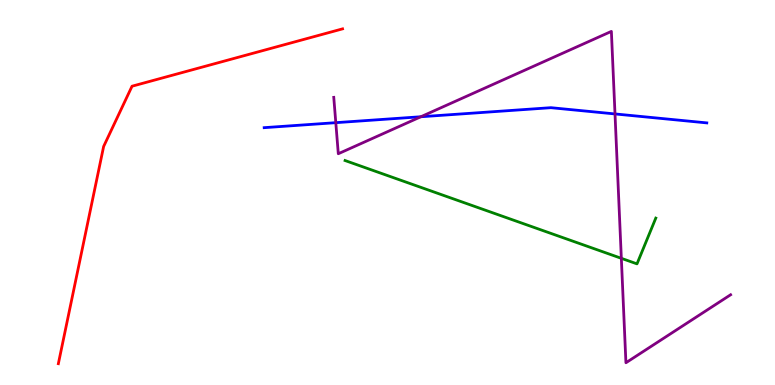[{'lines': ['blue', 'red'], 'intersections': []}, {'lines': ['green', 'red'], 'intersections': []}, {'lines': ['purple', 'red'], 'intersections': []}, {'lines': ['blue', 'green'], 'intersections': []}, {'lines': ['blue', 'purple'], 'intersections': [{'x': 4.33, 'y': 6.81}, {'x': 5.43, 'y': 6.97}, {'x': 7.94, 'y': 7.04}]}, {'lines': ['green', 'purple'], 'intersections': [{'x': 8.02, 'y': 3.29}]}]